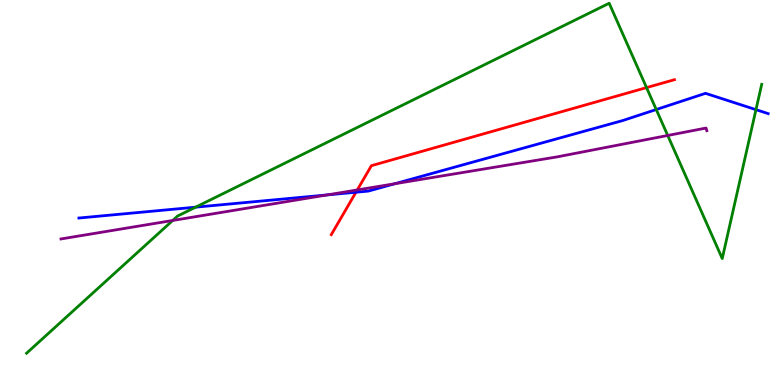[{'lines': ['blue', 'red'], 'intersections': [{'x': 4.59, 'y': 5.01}]}, {'lines': ['green', 'red'], 'intersections': [{'x': 8.34, 'y': 7.72}]}, {'lines': ['purple', 'red'], 'intersections': [{'x': 4.61, 'y': 5.07}]}, {'lines': ['blue', 'green'], 'intersections': [{'x': 2.52, 'y': 4.62}, {'x': 8.47, 'y': 7.16}, {'x': 9.75, 'y': 7.15}]}, {'lines': ['blue', 'purple'], 'intersections': [{'x': 4.22, 'y': 4.94}, {'x': 5.09, 'y': 5.23}]}, {'lines': ['green', 'purple'], 'intersections': [{'x': 2.23, 'y': 4.27}, {'x': 8.62, 'y': 6.48}]}]